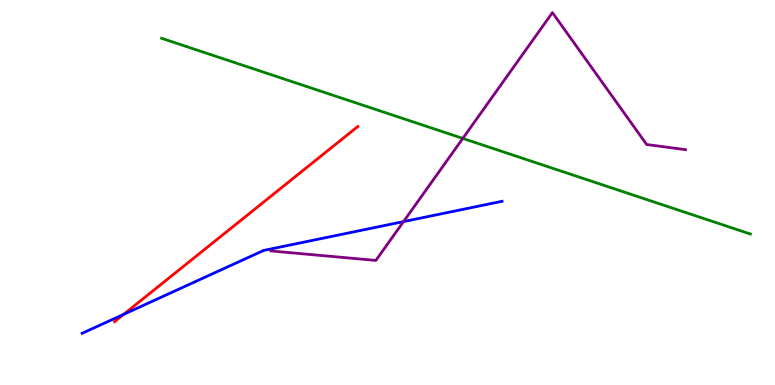[{'lines': ['blue', 'red'], 'intersections': [{'x': 1.6, 'y': 1.84}]}, {'lines': ['green', 'red'], 'intersections': []}, {'lines': ['purple', 'red'], 'intersections': []}, {'lines': ['blue', 'green'], 'intersections': []}, {'lines': ['blue', 'purple'], 'intersections': [{'x': 5.21, 'y': 4.24}]}, {'lines': ['green', 'purple'], 'intersections': [{'x': 5.97, 'y': 6.4}]}]